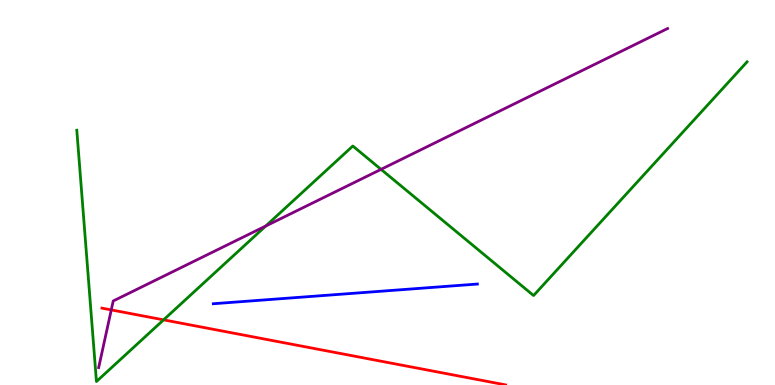[{'lines': ['blue', 'red'], 'intersections': []}, {'lines': ['green', 'red'], 'intersections': [{'x': 2.11, 'y': 1.69}]}, {'lines': ['purple', 'red'], 'intersections': [{'x': 1.44, 'y': 1.95}]}, {'lines': ['blue', 'green'], 'intersections': []}, {'lines': ['blue', 'purple'], 'intersections': []}, {'lines': ['green', 'purple'], 'intersections': [{'x': 3.43, 'y': 4.13}, {'x': 4.92, 'y': 5.6}]}]